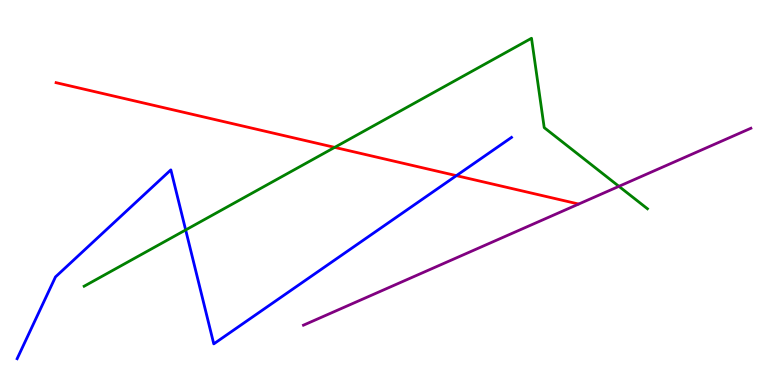[{'lines': ['blue', 'red'], 'intersections': [{'x': 5.89, 'y': 5.44}]}, {'lines': ['green', 'red'], 'intersections': [{'x': 4.32, 'y': 6.17}]}, {'lines': ['purple', 'red'], 'intersections': []}, {'lines': ['blue', 'green'], 'intersections': [{'x': 2.4, 'y': 4.03}]}, {'lines': ['blue', 'purple'], 'intersections': []}, {'lines': ['green', 'purple'], 'intersections': [{'x': 7.99, 'y': 5.16}]}]